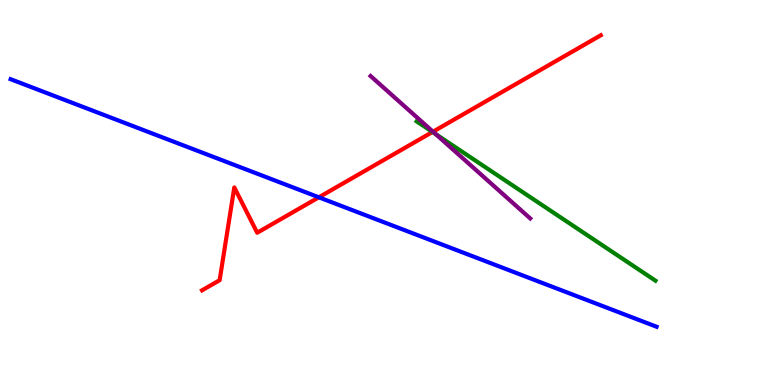[{'lines': ['blue', 'red'], 'intersections': [{'x': 4.11, 'y': 4.88}]}, {'lines': ['green', 'red'], 'intersections': [{'x': 5.58, 'y': 6.57}]}, {'lines': ['purple', 'red'], 'intersections': [{'x': 5.59, 'y': 6.58}]}, {'lines': ['blue', 'green'], 'intersections': []}, {'lines': ['blue', 'purple'], 'intersections': []}, {'lines': ['green', 'purple'], 'intersections': [{'x': 5.62, 'y': 6.52}]}]